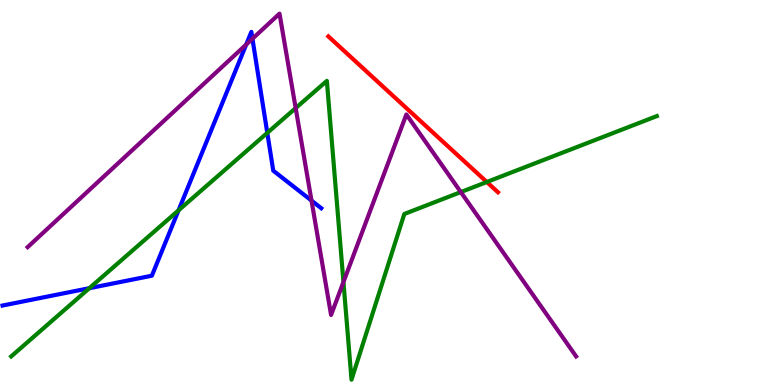[{'lines': ['blue', 'red'], 'intersections': []}, {'lines': ['green', 'red'], 'intersections': [{'x': 6.28, 'y': 5.27}]}, {'lines': ['purple', 'red'], 'intersections': []}, {'lines': ['blue', 'green'], 'intersections': [{'x': 1.15, 'y': 2.51}, {'x': 2.3, 'y': 4.54}, {'x': 3.45, 'y': 6.55}]}, {'lines': ['blue', 'purple'], 'intersections': [{'x': 3.18, 'y': 8.84}, {'x': 3.26, 'y': 8.99}, {'x': 4.02, 'y': 4.79}]}, {'lines': ['green', 'purple'], 'intersections': [{'x': 3.82, 'y': 7.19}, {'x': 4.43, 'y': 2.67}, {'x': 5.95, 'y': 5.01}]}]